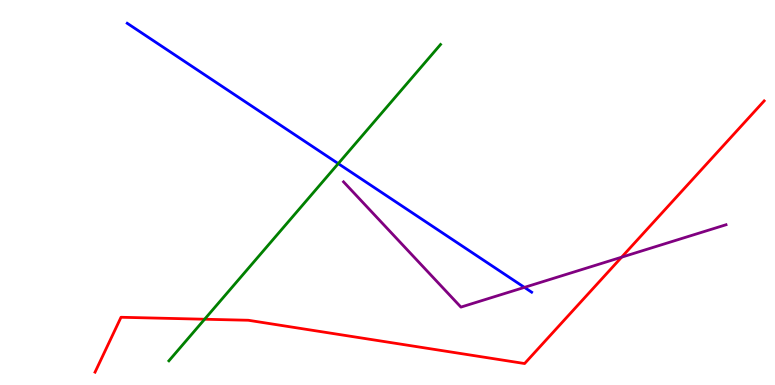[{'lines': ['blue', 'red'], 'intersections': []}, {'lines': ['green', 'red'], 'intersections': [{'x': 2.64, 'y': 1.71}]}, {'lines': ['purple', 'red'], 'intersections': [{'x': 8.02, 'y': 3.32}]}, {'lines': ['blue', 'green'], 'intersections': [{'x': 4.36, 'y': 5.75}]}, {'lines': ['blue', 'purple'], 'intersections': [{'x': 6.77, 'y': 2.54}]}, {'lines': ['green', 'purple'], 'intersections': []}]